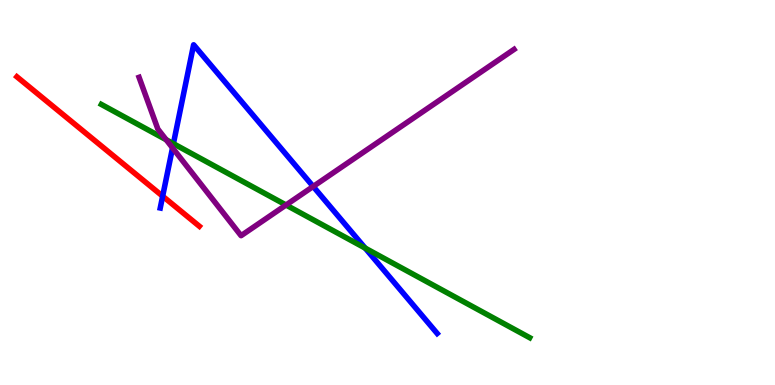[{'lines': ['blue', 'red'], 'intersections': [{'x': 2.1, 'y': 4.9}]}, {'lines': ['green', 'red'], 'intersections': []}, {'lines': ['purple', 'red'], 'intersections': []}, {'lines': ['blue', 'green'], 'intersections': [{'x': 2.24, 'y': 6.27}, {'x': 4.71, 'y': 3.56}]}, {'lines': ['blue', 'purple'], 'intersections': [{'x': 2.23, 'y': 6.16}, {'x': 4.04, 'y': 5.16}]}, {'lines': ['green', 'purple'], 'intersections': [{'x': 2.14, 'y': 6.37}, {'x': 3.69, 'y': 4.68}]}]